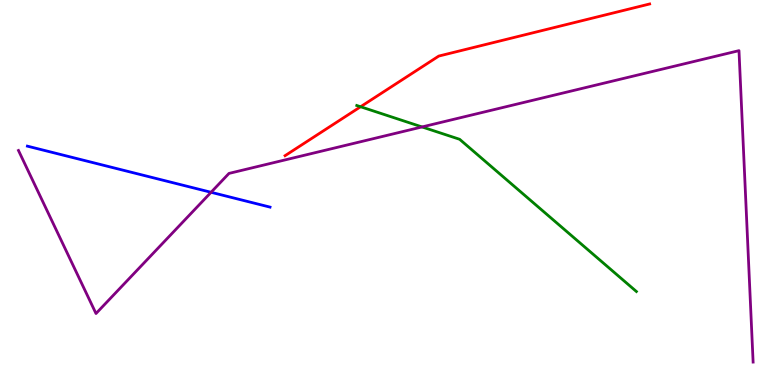[{'lines': ['blue', 'red'], 'intersections': []}, {'lines': ['green', 'red'], 'intersections': [{'x': 4.65, 'y': 7.23}]}, {'lines': ['purple', 'red'], 'intersections': []}, {'lines': ['blue', 'green'], 'intersections': []}, {'lines': ['blue', 'purple'], 'intersections': [{'x': 2.72, 'y': 5.01}]}, {'lines': ['green', 'purple'], 'intersections': [{'x': 5.45, 'y': 6.7}]}]